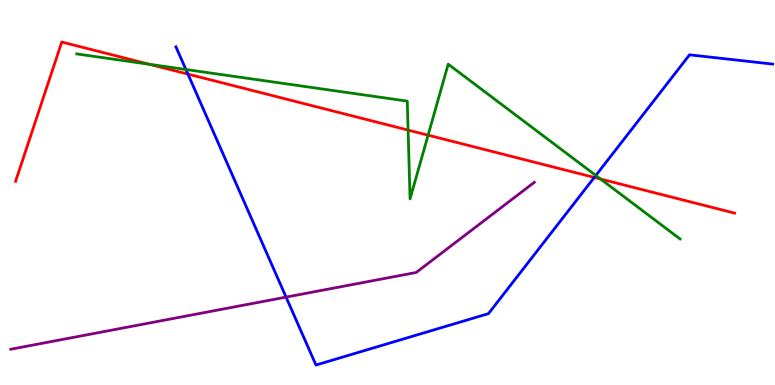[{'lines': ['blue', 'red'], 'intersections': [{'x': 2.42, 'y': 8.08}, {'x': 7.67, 'y': 5.39}]}, {'lines': ['green', 'red'], 'intersections': [{'x': 1.93, 'y': 8.33}, {'x': 5.27, 'y': 6.62}, {'x': 5.52, 'y': 6.49}, {'x': 7.75, 'y': 5.35}]}, {'lines': ['purple', 'red'], 'intersections': []}, {'lines': ['blue', 'green'], 'intersections': [{'x': 2.4, 'y': 8.19}, {'x': 7.69, 'y': 5.44}]}, {'lines': ['blue', 'purple'], 'intersections': [{'x': 3.69, 'y': 2.28}]}, {'lines': ['green', 'purple'], 'intersections': []}]